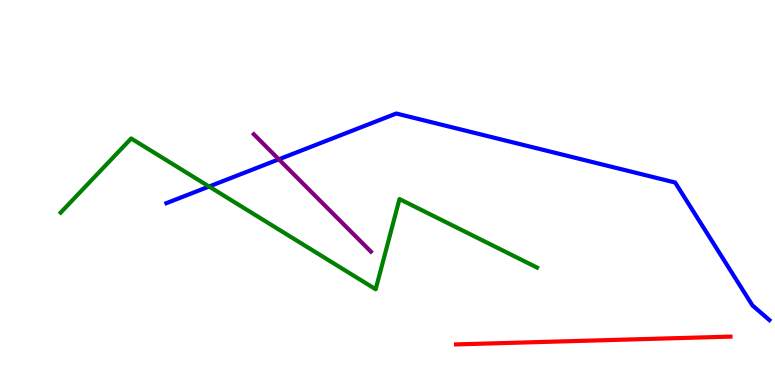[{'lines': ['blue', 'red'], 'intersections': []}, {'lines': ['green', 'red'], 'intersections': []}, {'lines': ['purple', 'red'], 'intersections': []}, {'lines': ['blue', 'green'], 'intersections': [{'x': 2.7, 'y': 5.16}]}, {'lines': ['blue', 'purple'], 'intersections': [{'x': 3.6, 'y': 5.86}]}, {'lines': ['green', 'purple'], 'intersections': []}]